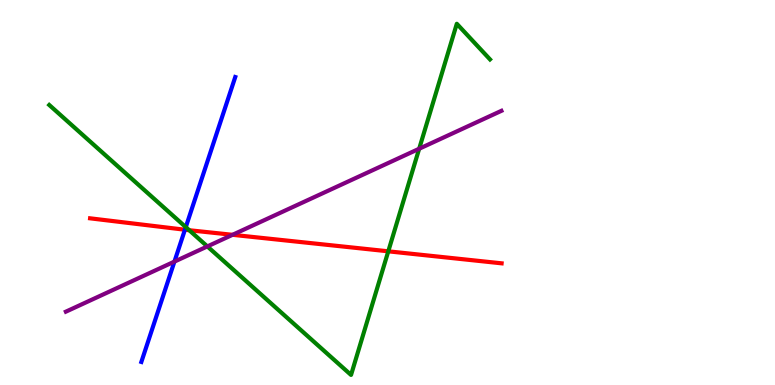[{'lines': ['blue', 'red'], 'intersections': [{'x': 2.39, 'y': 4.03}]}, {'lines': ['green', 'red'], 'intersections': [{'x': 2.44, 'y': 4.02}, {'x': 5.01, 'y': 3.47}]}, {'lines': ['purple', 'red'], 'intersections': [{'x': 3.0, 'y': 3.9}]}, {'lines': ['blue', 'green'], 'intersections': [{'x': 2.4, 'y': 4.1}]}, {'lines': ['blue', 'purple'], 'intersections': [{'x': 2.25, 'y': 3.21}]}, {'lines': ['green', 'purple'], 'intersections': [{'x': 2.68, 'y': 3.6}, {'x': 5.41, 'y': 6.14}]}]